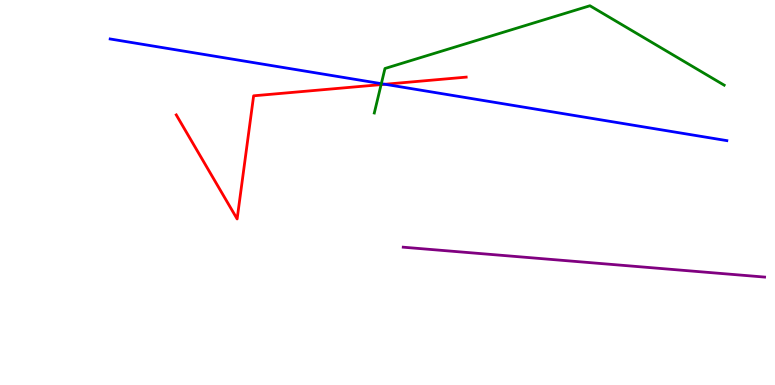[{'lines': ['blue', 'red'], 'intersections': [{'x': 4.97, 'y': 7.81}]}, {'lines': ['green', 'red'], 'intersections': [{'x': 4.92, 'y': 7.8}]}, {'lines': ['purple', 'red'], 'intersections': []}, {'lines': ['blue', 'green'], 'intersections': [{'x': 4.92, 'y': 7.83}]}, {'lines': ['blue', 'purple'], 'intersections': []}, {'lines': ['green', 'purple'], 'intersections': []}]